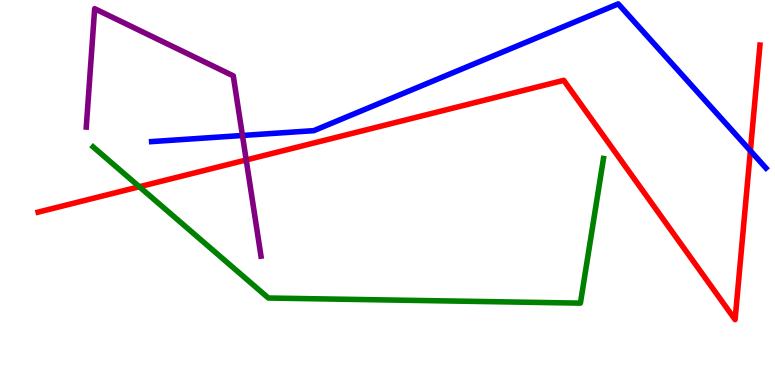[{'lines': ['blue', 'red'], 'intersections': [{'x': 9.68, 'y': 6.08}]}, {'lines': ['green', 'red'], 'intersections': [{'x': 1.8, 'y': 5.15}]}, {'lines': ['purple', 'red'], 'intersections': [{'x': 3.18, 'y': 5.85}]}, {'lines': ['blue', 'green'], 'intersections': []}, {'lines': ['blue', 'purple'], 'intersections': [{'x': 3.13, 'y': 6.48}]}, {'lines': ['green', 'purple'], 'intersections': []}]